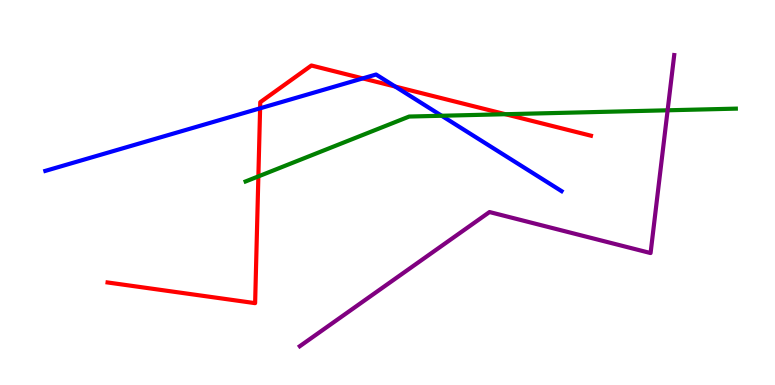[{'lines': ['blue', 'red'], 'intersections': [{'x': 3.36, 'y': 7.19}, {'x': 4.68, 'y': 7.96}, {'x': 5.1, 'y': 7.75}]}, {'lines': ['green', 'red'], 'intersections': [{'x': 3.33, 'y': 5.42}, {'x': 6.52, 'y': 7.03}]}, {'lines': ['purple', 'red'], 'intersections': []}, {'lines': ['blue', 'green'], 'intersections': [{'x': 5.7, 'y': 6.99}]}, {'lines': ['blue', 'purple'], 'intersections': []}, {'lines': ['green', 'purple'], 'intersections': [{'x': 8.61, 'y': 7.14}]}]